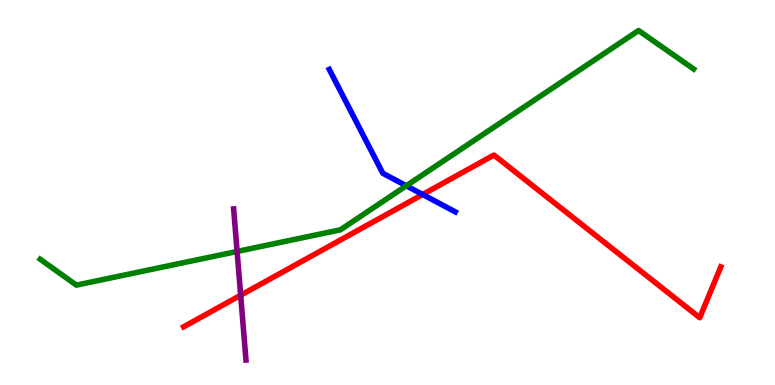[{'lines': ['blue', 'red'], 'intersections': [{'x': 5.45, 'y': 4.95}]}, {'lines': ['green', 'red'], 'intersections': []}, {'lines': ['purple', 'red'], 'intersections': [{'x': 3.11, 'y': 2.33}]}, {'lines': ['blue', 'green'], 'intersections': [{'x': 5.24, 'y': 5.17}]}, {'lines': ['blue', 'purple'], 'intersections': []}, {'lines': ['green', 'purple'], 'intersections': [{'x': 3.06, 'y': 3.47}]}]